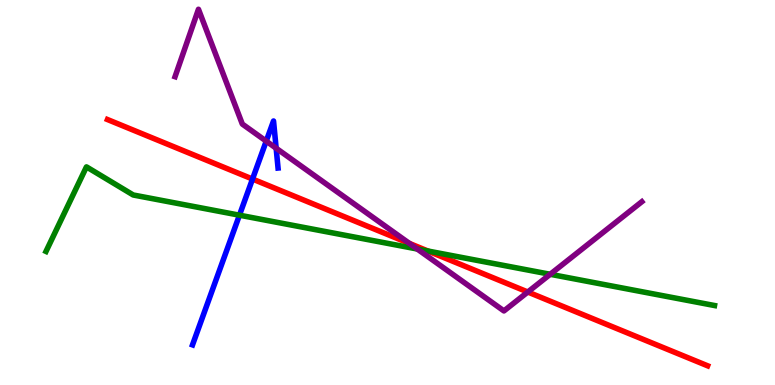[{'lines': ['blue', 'red'], 'intersections': [{'x': 3.26, 'y': 5.35}]}, {'lines': ['green', 'red'], 'intersections': [{'x': 5.52, 'y': 3.48}]}, {'lines': ['purple', 'red'], 'intersections': [{'x': 5.28, 'y': 3.68}, {'x': 6.81, 'y': 2.42}]}, {'lines': ['blue', 'green'], 'intersections': [{'x': 3.09, 'y': 4.41}]}, {'lines': ['blue', 'purple'], 'intersections': [{'x': 3.44, 'y': 6.33}, {'x': 3.56, 'y': 6.15}]}, {'lines': ['green', 'purple'], 'intersections': [{'x': 5.38, 'y': 3.53}, {'x': 7.1, 'y': 2.88}]}]